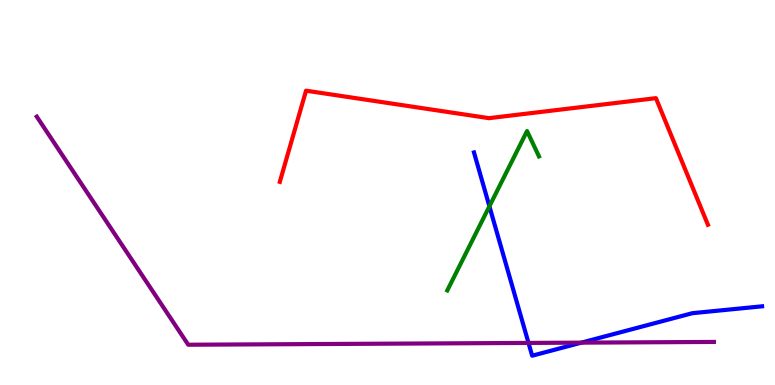[{'lines': ['blue', 'red'], 'intersections': []}, {'lines': ['green', 'red'], 'intersections': []}, {'lines': ['purple', 'red'], 'intersections': []}, {'lines': ['blue', 'green'], 'intersections': [{'x': 6.31, 'y': 4.64}]}, {'lines': ['blue', 'purple'], 'intersections': [{'x': 6.82, 'y': 1.09}, {'x': 7.5, 'y': 1.1}]}, {'lines': ['green', 'purple'], 'intersections': []}]